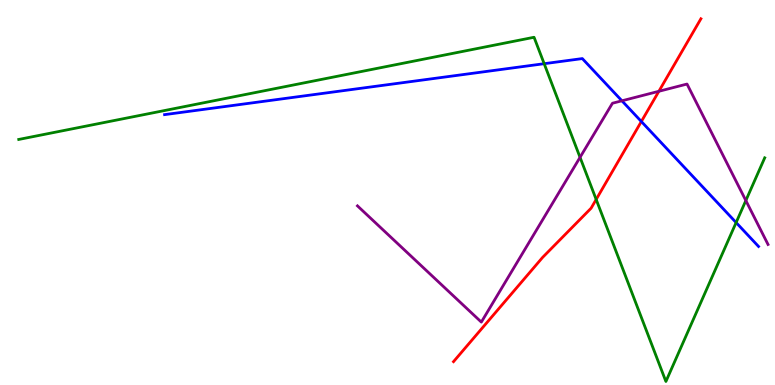[{'lines': ['blue', 'red'], 'intersections': [{'x': 8.28, 'y': 6.84}]}, {'lines': ['green', 'red'], 'intersections': [{'x': 7.69, 'y': 4.82}]}, {'lines': ['purple', 'red'], 'intersections': [{'x': 8.5, 'y': 7.63}]}, {'lines': ['blue', 'green'], 'intersections': [{'x': 7.02, 'y': 8.35}, {'x': 9.5, 'y': 4.22}]}, {'lines': ['blue', 'purple'], 'intersections': [{'x': 8.02, 'y': 7.38}]}, {'lines': ['green', 'purple'], 'intersections': [{'x': 7.48, 'y': 5.91}, {'x': 9.62, 'y': 4.79}]}]